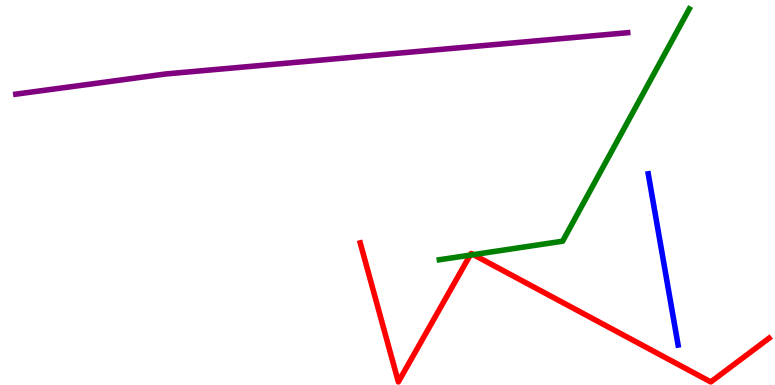[{'lines': ['blue', 'red'], 'intersections': []}, {'lines': ['green', 'red'], 'intersections': [{'x': 6.07, 'y': 3.37}, {'x': 6.11, 'y': 3.39}]}, {'lines': ['purple', 'red'], 'intersections': []}, {'lines': ['blue', 'green'], 'intersections': []}, {'lines': ['blue', 'purple'], 'intersections': []}, {'lines': ['green', 'purple'], 'intersections': []}]